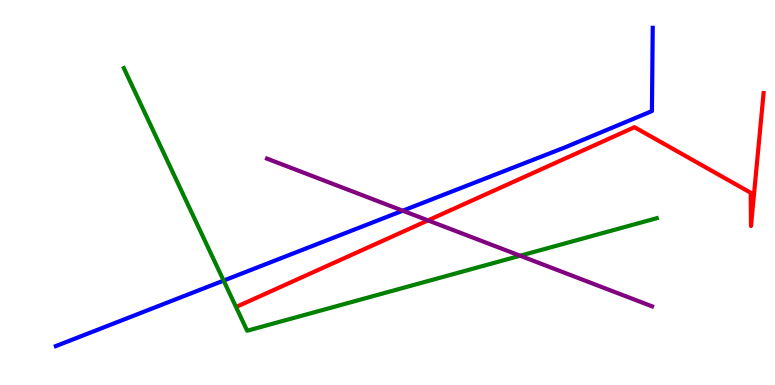[{'lines': ['blue', 'red'], 'intersections': []}, {'lines': ['green', 'red'], 'intersections': []}, {'lines': ['purple', 'red'], 'intersections': [{'x': 5.52, 'y': 4.28}]}, {'lines': ['blue', 'green'], 'intersections': [{'x': 2.89, 'y': 2.71}]}, {'lines': ['blue', 'purple'], 'intersections': [{'x': 5.2, 'y': 4.53}]}, {'lines': ['green', 'purple'], 'intersections': [{'x': 6.71, 'y': 3.36}]}]